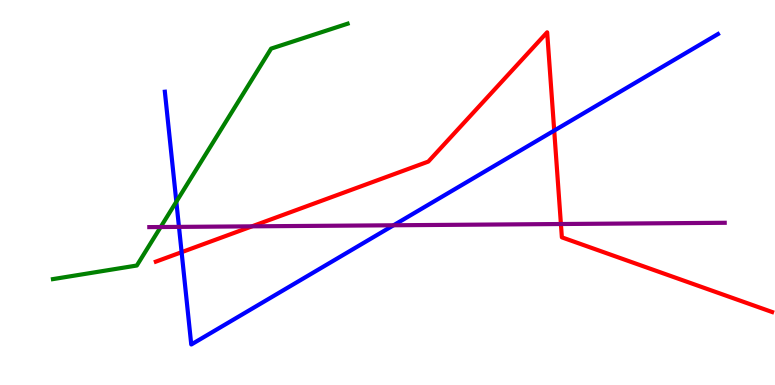[{'lines': ['blue', 'red'], 'intersections': [{'x': 2.34, 'y': 3.45}, {'x': 7.15, 'y': 6.61}]}, {'lines': ['green', 'red'], 'intersections': []}, {'lines': ['purple', 'red'], 'intersections': [{'x': 3.25, 'y': 4.12}, {'x': 7.24, 'y': 4.18}]}, {'lines': ['blue', 'green'], 'intersections': [{'x': 2.28, 'y': 4.76}]}, {'lines': ['blue', 'purple'], 'intersections': [{'x': 2.31, 'y': 4.11}, {'x': 5.08, 'y': 4.15}]}, {'lines': ['green', 'purple'], 'intersections': [{'x': 2.07, 'y': 4.1}]}]